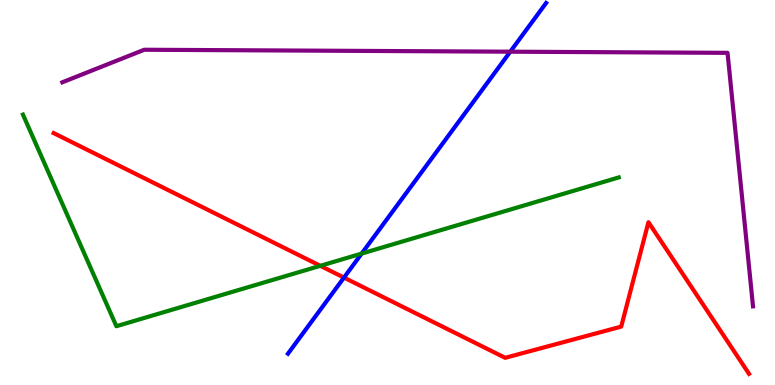[{'lines': ['blue', 'red'], 'intersections': [{'x': 4.44, 'y': 2.79}]}, {'lines': ['green', 'red'], 'intersections': [{'x': 4.13, 'y': 3.1}]}, {'lines': ['purple', 'red'], 'intersections': []}, {'lines': ['blue', 'green'], 'intersections': [{'x': 4.67, 'y': 3.41}]}, {'lines': ['blue', 'purple'], 'intersections': [{'x': 6.58, 'y': 8.66}]}, {'lines': ['green', 'purple'], 'intersections': []}]